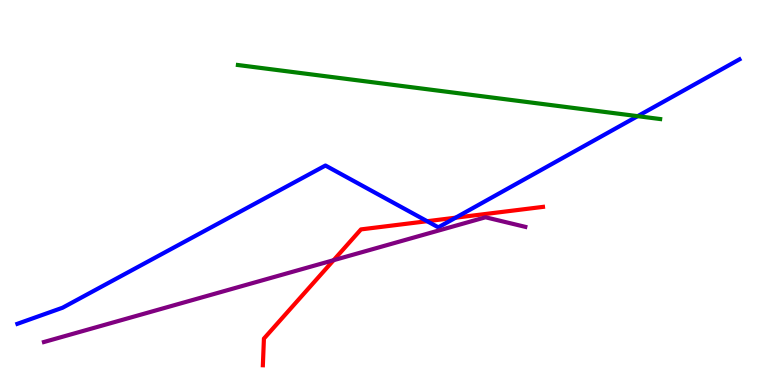[{'lines': ['blue', 'red'], 'intersections': [{'x': 5.51, 'y': 4.25}, {'x': 5.88, 'y': 4.35}]}, {'lines': ['green', 'red'], 'intersections': []}, {'lines': ['purple', 'red'], 'intersections': [{'x': 4.3, 'y': 3.24}]}, {'lines': ['blue', 'green'], 'intersections': [{'x': 8.23, 'y': 6.98}]}, {'lines': ['blue', 'purple'], 'intersections': []}, {'lines': ['green', 'purple'], 'intersections': []}]